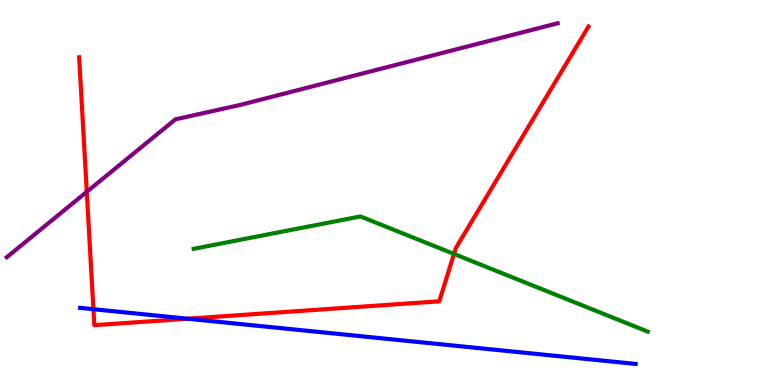[{'lines': ['blue', 'red'], 'intersections': [{'x': 1.21, 'y': 1.97}, {'x': 2.42, 'y': 1.72}]}, {'lines': ['green', 'red'], 'intersections': [{'x': 5.86, 'y': 3.4}]}, {'lines': ['purple', 'red'], 'intersections': [{'x': 1.12, 'y': 5.02}]}, {'lines': ['blue', 'green'], 'intersections': []}, {'lines': ['blue', 'purple'], 'intersections': []}, {'lines': ['green', 'purple'], 'intersections': []}]